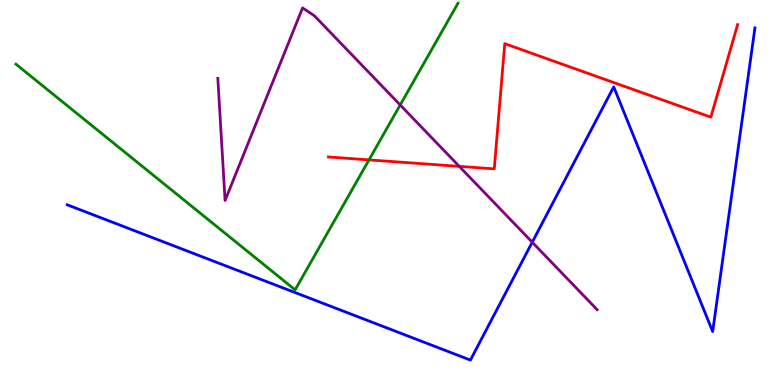[{'lines': ['blue', 'red'], 'intersections': []}, {'lines': ['green', 'red'], 'intersections': [{'x': 4.76, 'y': 5.85}]}, {'lines': ['purple', 'red'], 'intersections': [{'x': 5.93, 'y': 5.68}]}, {'lines': ['blue', 'green'], 'intersections': []}, {'lines': ['blue', 'purple'], 'intersections': [{'x': 6.87, 'y': 3.71}]}, {'lines': ['green', 'purple'], 'intersections': [{'x': 5.16, 'y': 7.27}]}]